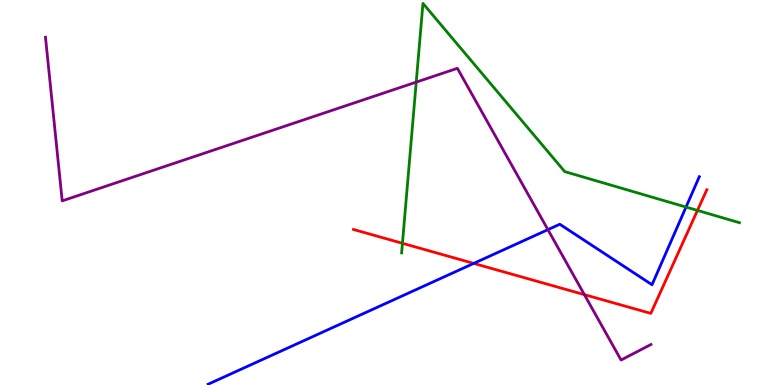[{'lines': ['blue', 'red'], 'intersections': [{'x': 6.11, 'y': 3.16}]}, {'lines': ['green', 'red'], 'intersections': [{'x': 5.19, 'y': 3.68}, {'x': 9.0, 'y': 4.53}]}, {'lines': ['purple', 'red'], 'intersections': [{'x': 7.54, 'y': 2.35}]}, {'lines': ['blue', 'green'], 'intersections': [{'x': 8.85, 'y': 4.62}]}, {'lines': ['blue', 'purple'], 'intersections': [{'x': 7.07, 'y': 4.04}]}, {'lines': ['green', 'purple'], 'intersections': [{'x': 5.37, 'y': 7.87}]}]